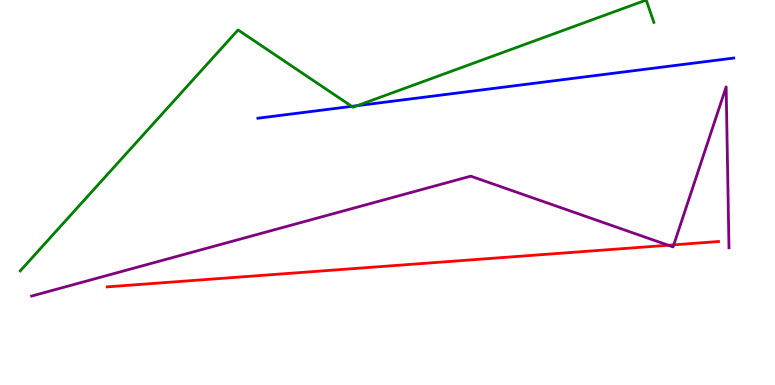[{'lines': ['blue', 'red'], 'intersections': []}, {'lines': ['green', 'red'], 'intersections': []}, {'lines': ['purple', 'red'], 'intersections': [{'x': 8.62, 'y': 3.63}, {'x': 8.69, 'y': 3.64}]}, {'lines': ['blue', 'green'], 'intersections': [{'x': 4.54, 'y': 7.24}, {'x': 4.61, 'y': 7.26}]}, {'lines': ['blue', 'purple'], 'intersections': []}, {'lines': ['green', 'purple'], 'intersections': []}]